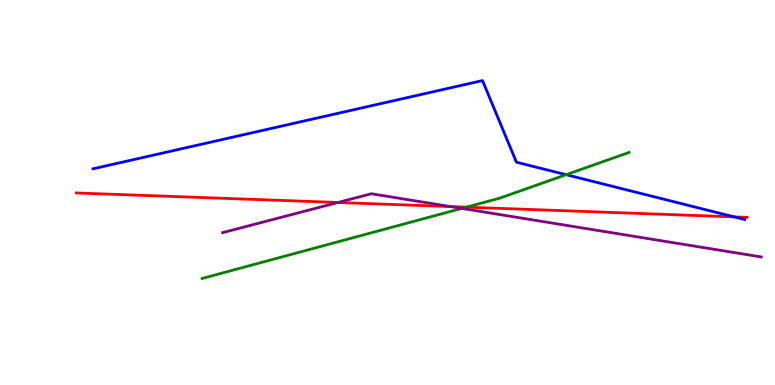[{'lines': ['blue', 'red'], 'intersections': [{'x': 9.47, 'y': 4.37}]}, {'lines': ['green', 'red'], 'intersections': [{'x': 6.02, 'y': 4.62}]}, {'lines': ['purple', 'red'], 'intersections': [{'x': 4.36, 'y': 4.74}, {'x': 5.81, 'y': 4.63}]}, {'lines': ['blue', 'green'], 'intersections': [{'x': 7.3, 'y': 5.46}]}, {'lines': ['blue', 'purple'], 'intersections': []}, {'lines': ['green', 'purple'], 'intersections': [{'x': 5.96, 'y': 4.59}]}]